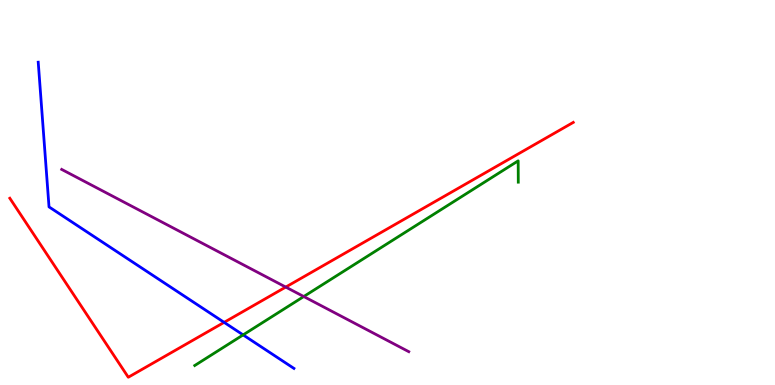[{'lines': ['blue', 'red'], 'intersections': [{'x': 2.89, 'y': 1.63}]}, {'lines': ['green', 'red'], 'intersections': []}, {'lines': ['purple', 'red'], 'intersections': [{'x': 3.69, 'y': 2.54}]}, {'lines': ['blue', 'green'], 'intersections': [{'x': 3.14, 'y': 1.3}]}, {'lines': ['blue', 'purple'], 'intersections': []}, {'lines': ['green', 'purple'], 'intersections': [{'x': 3.92, 'y': 2.3}]}]